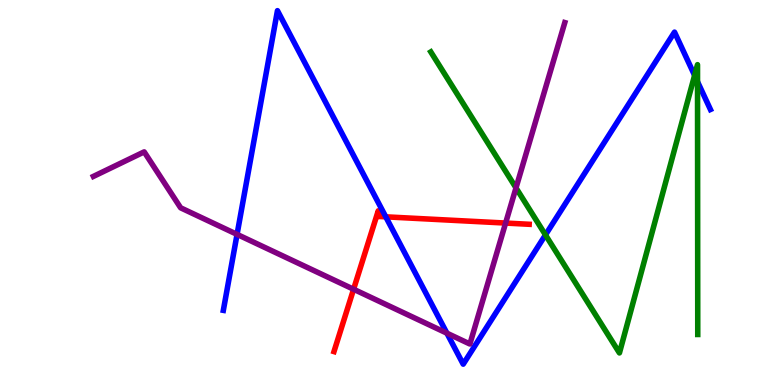[{'lines': ['blue', 'red'], 'intersections': [{'x': 4.98, 'y': 4.37}]}, {'lines': ['green', 'red'], 'intersections': []}, {'lines': ['purple', 'red'], 'intersections': [{'x': 4.56, 'y': 2.49}, {'x': 6.52, 'y': 4.21}]}, {'lines': ['blue', 'green'], 'intersections': [{'x': 7.04, 'y': 3.9}, {'x': 8.96, 'y': 8.04}, {'x': 9.0, 'y': 7.88}]}, {'lines': ['blue', 'purple'], 'intersections': [{'x': 3.06, 'y': 3.91}, {'x': 5.77, 'y': 1.35}]}, {'lines': ['green', 'purple'], 'intersections': [{'x': 6.66, 'y': 5.12}]}]